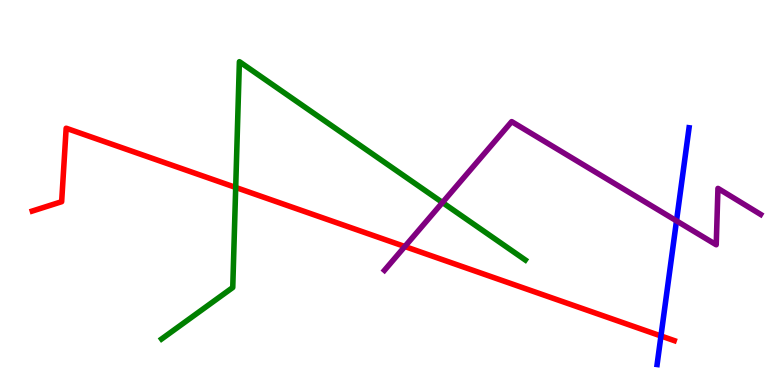[{'lines': ['blue', 'red'], 'intersections': [{'x': 8.53, 'y': 1.27}]}, {'lines': ['green', 'red'], 'intersections': [{'x': 3.04, 'y': 5.13}]}, {'lines': ['purple', 'red'], 'intersections': [{'x': 5.22, 'y': 3.6}]}, {'lines': ['blue', 'green'], 'intersections': []}, {'lines': ['blue', 'purple'], 'intersections': [{'x': 8.73, 'y': 4.26}]}, {'lines': ['green', 'purple'], 'intersections': [{'x': 5.71, 'y': 4.74}]}]